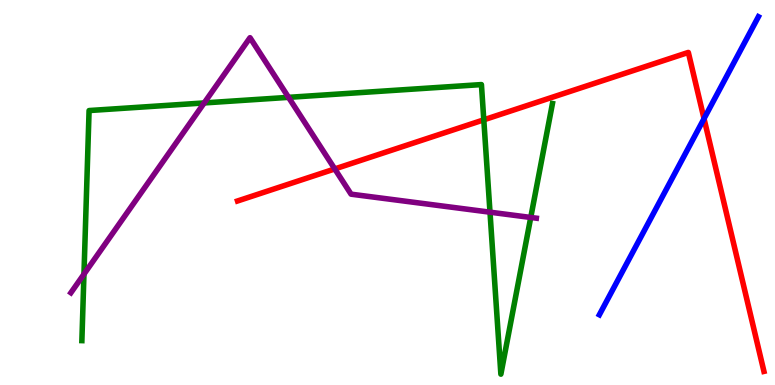[{'lines': ['blue', 'red'], 'intersections': [{'x': 9.08, 'y': 6.92}]}, {'lines': ['green', 'red'], 'intersections': [{'x': 6.24, 'y': 6.89}]}, {'lines': ['purple', 'red'], 'intersections': [{'x': 4.32, 'y': 5.61}]}, {'lines': ['blue', 'green'], 'intersections': []}, {'lines': ['blue', 'purple'], 'intersections': []}, {'lines': ['green', 'purple'], 'intersections': [{'x': 1.08, 'y': 2.88}, {'x': 2.63, 'y': 7.33}, {'x': 3.72, 'y': 7.47}, {'x': 6.32, 'y': 4.49}, {'x': 6.85, 'y': 4.35}]}]